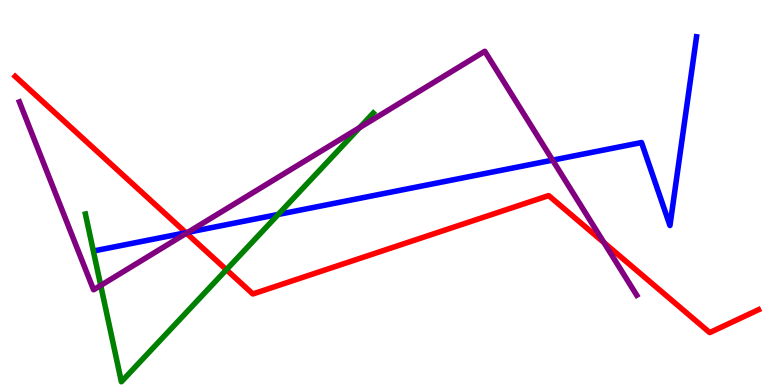[{'lines': ['blue', 'red'], 'intersections': [{'x': 2.4, 'y': 3.96}]}, {'lines': ['green', 'red'], 'intersections': [{'x': 2.92, 'y': 2.99}]}, {'lines': ['purple', 'red'], 'intersections': [{'x': 2.41, 'y': 3.94}, {'x': 7.79, 'y': 3.7}]}, {'lines': ['blue', 'green'], 'intersections': [{'x': 3.59, 'y': 4.43}]}, {'lines': ['blue', 'purple'], 'intersections': [{'x': 2.42, 'y': 3.97}, {'x': 7.13, 'y': 5.84}]}, {'lines': ['green', 'purple'], 'intersections': [{'x': 1.3, 'y': 2.59}, {'x': 4.64, 'y': 6.69}]}]